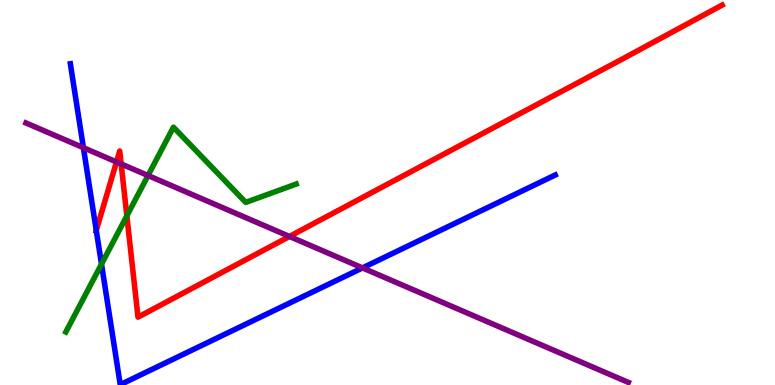[{'lines': ['blue', 'red'], 'intersections': [{'x': 1.24, 'y': 4.02}]}, {'lines': ['green', 'red'], 'intersections': [{'x': 1.64, 'y': 4.39}]}, {'lines': ['purple', 'red'], 'intersections': [{'x': 1.5, 'y': 5.79}, {'x': 1.56, 'y': 5.74}, {'x': 3.73, 'y': 3.86}]}, {'lines': ['blue', 'green'], 'intersections': [{'x': 1.31, 'y': 3.14}]}, {'lines': ['blue', 'purple'], 'intersections': [{'x': 1.08, 'y': 6.16}, {'x': 4.68, 'y': 3.04}]}, {'lines': ['green', 'purple'], 'intersections': [{'x': 1.91, 'y': 5.44}]}]